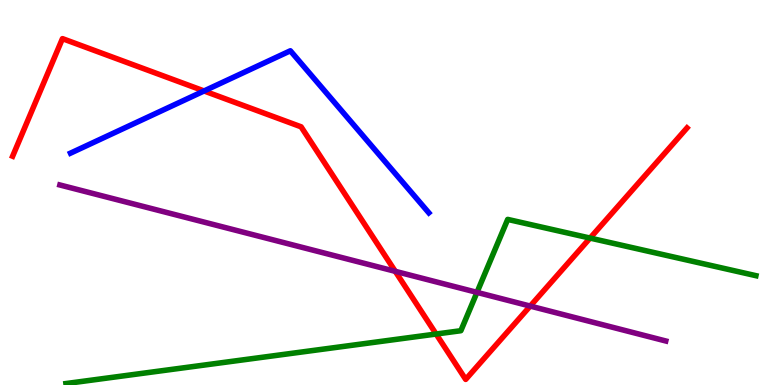[{'lines': ['blue', 'red'], 'intersections': [{'x': 2.63, 'y': 7.64}]}, {'lines': ['green', 'red'], 'intersections': [{'x': 5.63, 'y': 1.32}, {'x': 7.61, 'y': 3.82}]}, {'lines': ['purple', 'red'], 'intersections': [{'x': 5.1, 'y': 2.95}, {'x': 6.84, 'y': 2.05}]}, {'lines': ['blue', 'green'], 'intersections': []}, {'lines': ['blue', 'purple'], 'intersections': []}, {'lines': ['green', 'purple'], 'intersections': [{'x': 6.15, 'y': 2.41}]}]